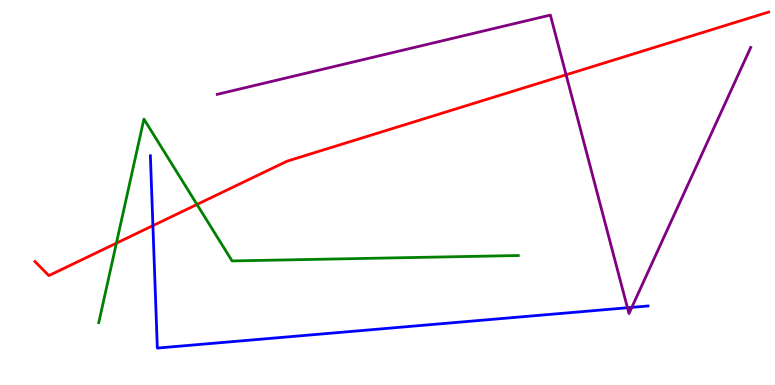[{'lines': ['blue', 'red'], 'intersections': [{'x': 1.97, 'y': 4.14}]}, {'lines': ['green', 'red'], 'intersections': [{'x': 1.5, 'y': 3.68}, {'x': 2.54, 'y': 4.69}]}, {'lines': ['purple', 'red'], 'intersections': [{'x': 7.3, 'y': 8.06}]}, {'lines': ['blue', 'green'], 'intersections': []}, {'lines': ['blue', 'purple'], 'intersections': [{'x': 8.1, 'y': 2.01}, {'x': 8.15, 'y': 2.02}]}, {'lines': ['green', 'purple'], 'intersections': []}]